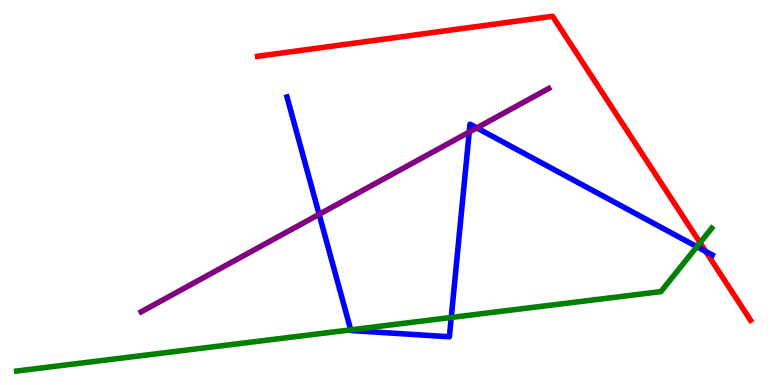[{'lines': ['blue', 'red'], 'intersections': [{'x': 9.11, 'y': 3.47}]}, {'lines': ['green', 'red'], 'intersections': [{'x': 9.03, 'y': 3.7}]}, {'lines': ['purple', 'red'], 'intersections': []}, {'lines': ['blue', 'green'], 'intersections': [{'x': 4.53, 'y': 1.43}, {'x': 5.82, 'y': 1.75}, {'x': 8.99, 'y': 3.59}]}, {'lines': ['blue', 'purple'], 'intersections': [{'x': 4.12, 'y': 4.43}, {'x': 6.05, 'y': 6.57}, {'x': 6.15, 'y': 6.68}]}, {'lines': ['green', 'purple'], 'intersections': []}]